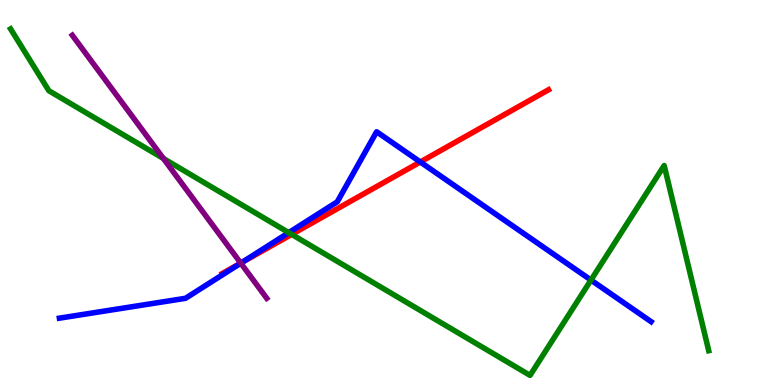[{'lines': ['blue', 'red'], 'intersections': [{'x': 3.12, 'y': 3.19}, {'x': 5.42, 'y': 5.79}]}, {'lines': ['green', 'red'], 'intersections': [{'x': 3.76, 'y': 3.91}]}, {'lines': ['purple', 'red'], 'intersections': [{'x': 3.11, 'y': 3.17}]}, {'lines': ['blue', 'green'], 'intersections': [{'x': 3.73, 'y': 3.96}, {'x': 7.63, 'y': 2.73}]}, {'lines': ['blue', 'purple'], 'intersections': [{'x': 3.11, 'y': 3.16}]}, {'lines': ['green', 'purple'], 'intersections': [{'x': 2.11, 'y': 5.88}]}]